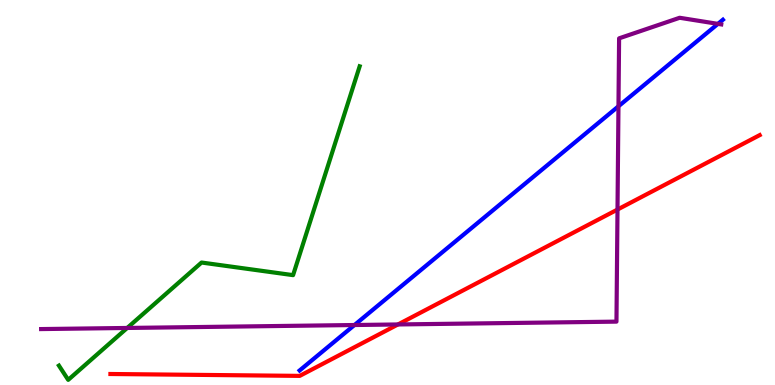[{'lines': ['blue', 'red'], 'intersections': []}, {'lines': ['green', 'red'], 'intersections': []}, {'lines': ['purple', 'red'], 'intersections': [{'x': 5.14, 'y': 1.57}, {'x': 7.97, 'y': 4.56}]}, {'lines': ['blue', 'green'], 'intersections': []}, {'lines': ['blue', 'purple'], 'intersections': [{'x': 4.57, 'y': 1.56}, {'x': 7.98, 'y': 7.24}, {'x': 9.26, 'y': 9.38}]}, {'lines': ['green', 'purple'], 'intersections': [{'x': 1.64, 'y': 1.48}]}]